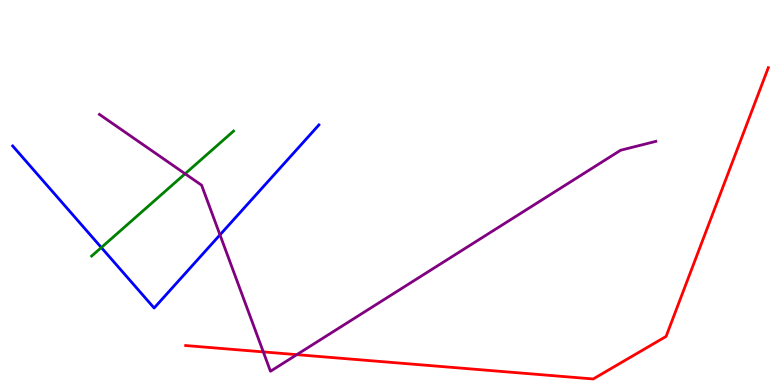[{'lines': ['blue', 'red'], 'intersections': []}, {'lines': ['green', 'red'], 'intersections': []}, {'lines': ['purple', 'red'], 'intersections': [{'x': 3.4, 'y': 0.86}, {'x': 3.83, 'y': 0.788}]}, {'lines': ['blue', 'green'], 'intersections': [{'x': 1.31, 'y': 3.57}]}, {'lines': ['blue', 'purple'], 'intersections': [{'x': 2.84, 'y': 3.9}]}, {'lines': ['green', 'purple'], 'intersections': [{'x': 2.39, 'y': 5.49}]}]